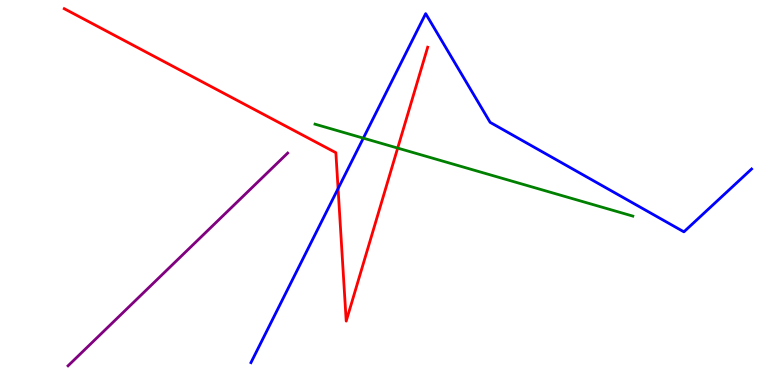[{'lines': ['blue', 'red'], 'intersections': [{'x': 4.36, 'y': 5.1}]}, {'lines': ['green', 'red'], 'intersections': [{'x': 5.13, 'y': 6.15}]}, {'lines': ['purple', 'red'], 'intersections': []}, {'lines': ['blue', 'green'], 'intersections': [{'x': 4.69, 'y': 6.41}]}, {'lines': ['blue', 'purple'], 'intersections': []}, {'lines': ['green', 'purple'], 'intersections': []}]